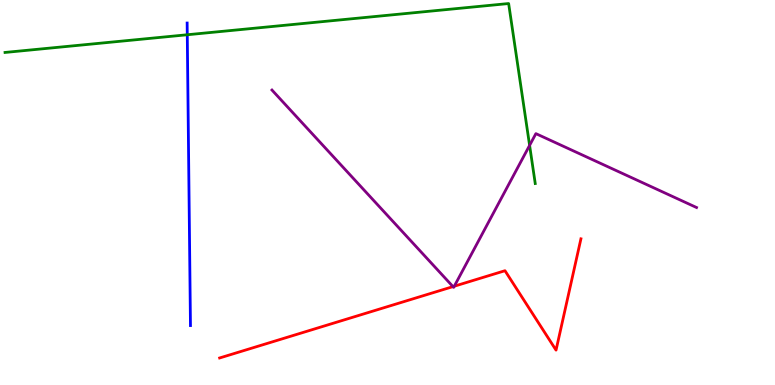[{'lines': ['blue', 'red'], 'intersections': []}, {'lines': ['green', 'red'], 'intersections': []}, {'lines': ['purple', 'red'], 'intersections': [{'x': 5.84, 'y': 2.56}, {'x': 5.86, 'y': 2.57}]}, {'lines': ['blue', 'green'], 'intersections': [{'x': 2.42, 'y': 9.1}]}, {'lines': ['blue', 'purple'], 'intersections': []}, {'lines': ['green', 'purple'], 'intersections': [{'x': 6.83, 'y': 6.22}]}]